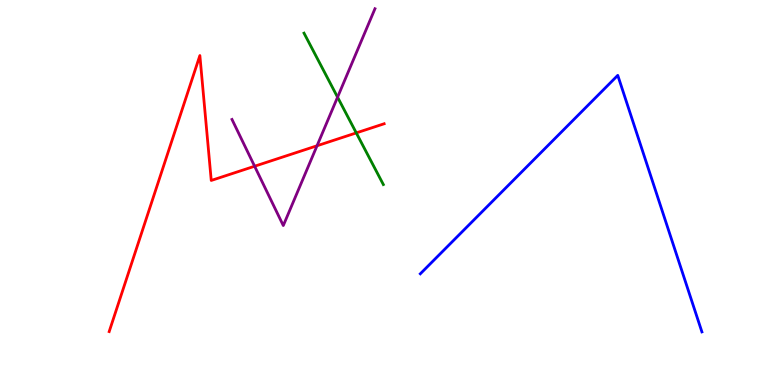[{'lines': ['blue', 'red'], 'intersections': []}, {'lines': ['green', 'red'], 'intersections': [{'x': 4.6, 'y': 6.55}]}, {'lines': ['purple', 'red'], 'intersections': [{'x': 3.29, 'y': 5.68}, {'x': 4.09, 'y': 6.21}]}, {'lines': ['blue', 'green'], 'intersections': []}, {'lines': ['blue', 'purple'], 'intersections': []}, {'lines': ['green', 'purple'], 'intersections': [{'x': 4.36, 'y': 7.48}]}]